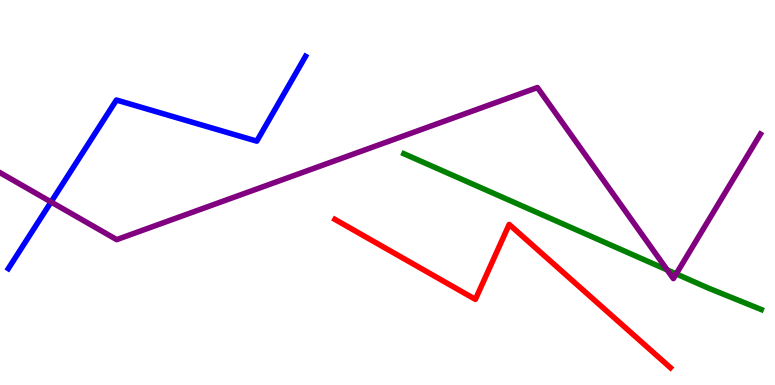[{'lines': ['blue', 'red'], 'intersections': []}, {'lines': ['green', 'red'], 'intersections': []}, {'lines': ['purple', 'red'], 'intersections': []}, {'lines': ['blue', 'green'], 'intersections': []}, {'lines': ['blue', 'purple'], 'intersections': [{'x': 0.659, 'y': 4.75}]}, {'lines': ['green', 'purple'], 'intersections': [{'x': 8.61, 'y': 2.99}, {'x': 8.73, 'y': 2.89}]}]